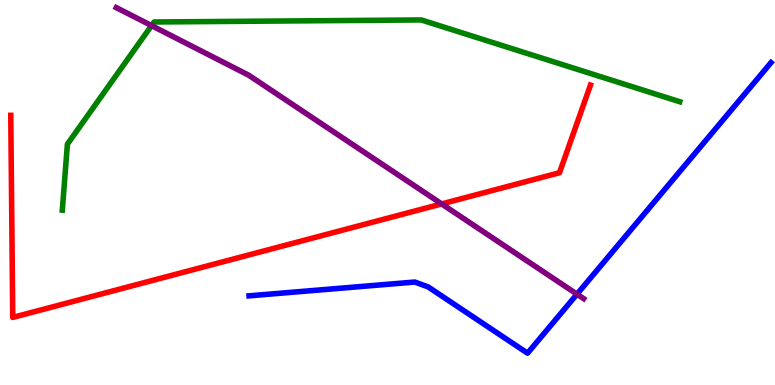[{'lines': ['blue', 'red'], 'intersections': []}, {'lines': ['green', 'red'], 'intersections': []}, {'lines': ['purple', 'red'], 'intersections': [{'x': 5.7, 'y': 4.7}]}, {'lines': ['blue', 'green'], 'intersections': []}, {'lines': ['blue', 'purple'], 'intersections': [{'x': 7.44, 'y': 2.36}]}, {'lines': ['green', 'purple'], 'intersections': [{'x': 1.96, 'y': 9.33}]}]